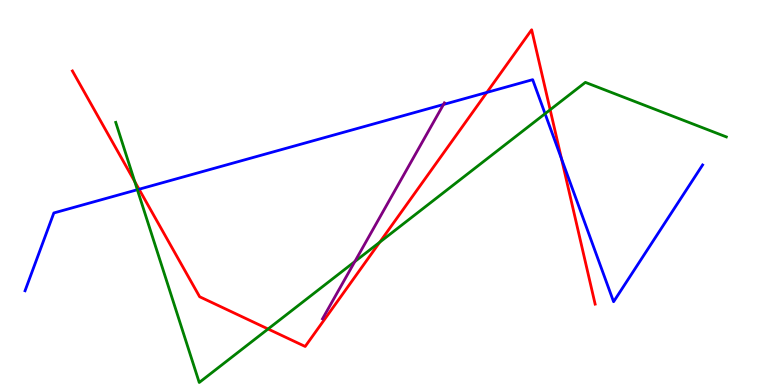[{'lines': ['blue', 'red'], 'intersections': [{'x': 1.79, 'y': 5.08}, {'x': 6.28, 'y': 7.6}, {'x': 7.25, 'y': 5.87}]}, {'lines': ['green', 'red'], 'intersections': [{'x': 1.74, 'y': 5.28}, {'x': 3.46, 'y': 1.45}, {'x': 4.9, 'y': 3.71}, {'x': 7.1, 'y': 7.15}]}, {'lines': ['purple', 'red'], 'intersections': []}, {'lines': ['blue', 'green'], 'intersections': [{'x': 1.77, 'y': 5.07}, {'x': 7.03, 'y': 7.05}]}, {'lines': ['blue', 'purple'], 'intersections': [{'x': 5.72, 'y': 7.29}]}, {'lines': ['green', 'purple'], 'intersections': [{'x': 4.58, 'y': 3.21}]}]